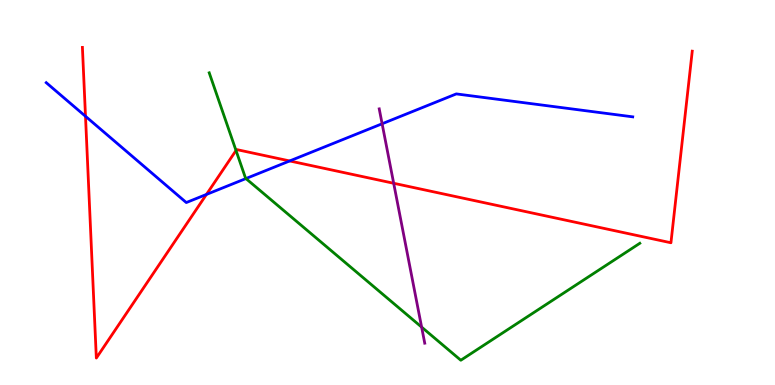[{'lines': ['blue', 'red'], 'intersections': [{'x': 1.1, 'y': 6.98}, {'x': 2.66, 'y': 4.95}, {'x': 3.74, 'y': 5.82}]}, {'lines': ['green', 'red'], 'intersections': [{'x': 3.05, 'y': 6.09}]}, {'lines': ['purple', 'red'], 'intersections': [{'x': 5.08, 'y': 5.24}]}, {'lines': ['blue', 'green'], 'intersections': [{'x': 3.17, 'y': 5.36}]}, {'lines': ['blue', 'purple'], 'intersections': [{'x': 4.93, 'y': 6.79}]}, {'lines': ['green', 'purple'], 'intersections': [{'x': 5.44, 'y': 1.5}]}]